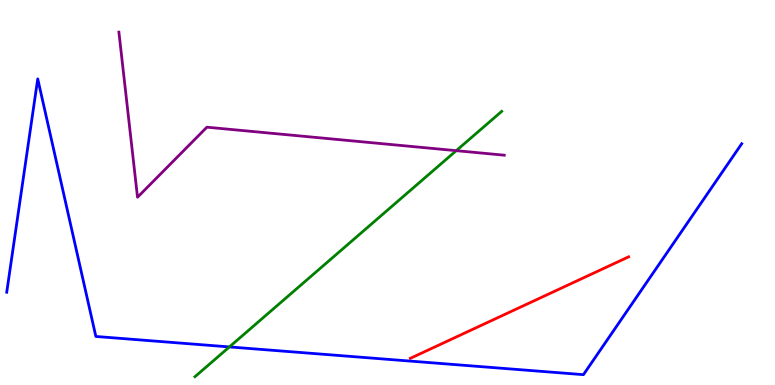[{'lines': ['blue', 'red'], 'intersections': []}, {'lines': ['green', 'red'], 'intersections': []}, {'lines': ['purple', 'red'], 'intersections': []}, {'lines': ['blue', 'green'], 'intersections': [{'x': 2.96, 'y': 0.989}]}, {'lines': ['blue', 'purple'], 'intersections': []}, {'lines': ['green', 'purple'], 'intersections': [{'x': 5.89, 'y': 6.09}]}]